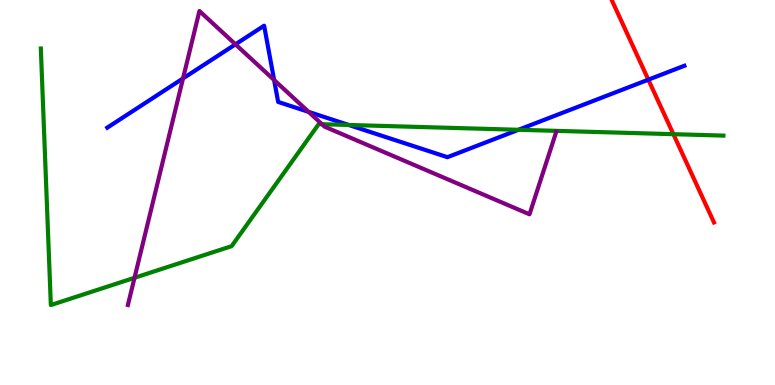[{'lines': ['blue', 'red'], 'intersections': [{'x': 8.37, 'y': 7.93}]}, {'lines': ['green', 'red'], 'intersections': [{'x': 8.69, 'y': 6.51}]}, {'lines': ['purple', 'red'], 'intersections': []}, {'lines': ['blue', 'green'], 'intersections': [{'x': 4.5, 'y': 6.75}, {'x': 6.69, 'y': 6.63}]}, {'lines': ['blue', 'purple'], 'intersections': [{'x': 2.36, 'y': 7.96}, {'x': 3.04, 'y': 8.85}, {'x': 3.54, 'y': 7.92}, {'x': 3.98, 'y': 7.09}]}, {'lines': ['green', 'purple'], 'intersections': [{'x': 1.74, 'y': 2.78}, {'x': 4.15, 'y': 6.77}]}]